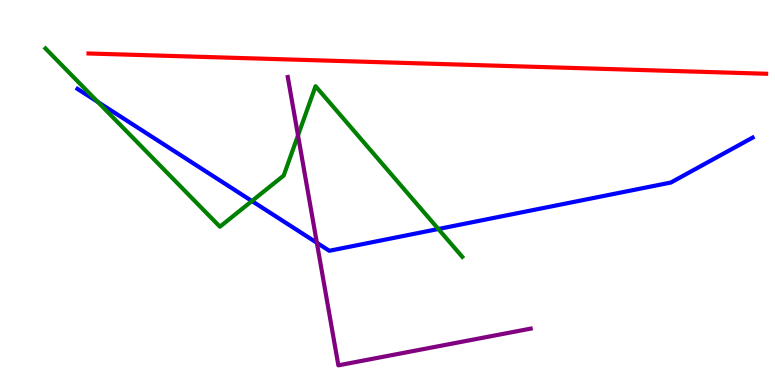[{'lines': ['blue', 'red'], 'intersections': []}, {'lines': ['green', 'red'], 'intersections': []}, {'lines': ['purple', 'red'], 'intersections': []}, {'lines': ['blue', 'green'], 'intersections': [{'x': 1.26, 'y': 7.35}, {'x': 3.25, 'y': 4.78}, {'x': 5.66, 'y': 4.05}]}, {'lines': ['blue', 'purple'], 'intersections': [{'x': 4.09, 'y': 3.69}]}, {'lines': ['green', 'purple'], 'intersections': [{'x': 3.85, 'y': 6.48}]}]